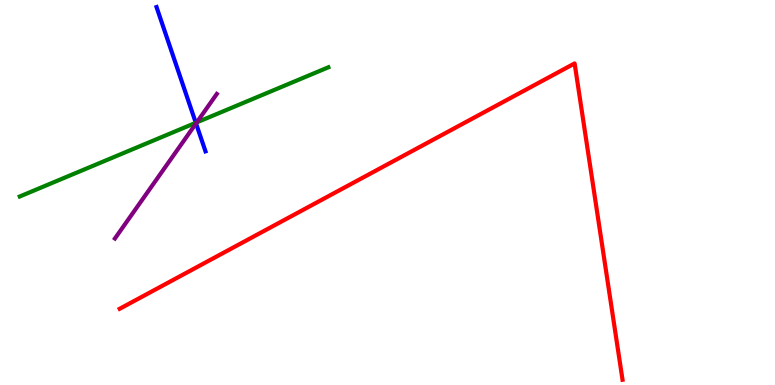[{'lines': ['blue', 'red'], 'intersections': []}, {'lines': ['green', 'red'], 'intersections': []}, {'lines': ['purple', 'red'], 'intersections': []}, {'lines': ['blue', 'green'], 'intersections': [{'x': 2.53, 'y': 6.81}]}, {'lines': ['blue', 'purple'], 'intersections': [{'x': 2.53, 'y': 6.79}]}, {'lines': ['green', 'purple'], 'intersections': [{'x': 2.54, 'y': 6.82}]}]